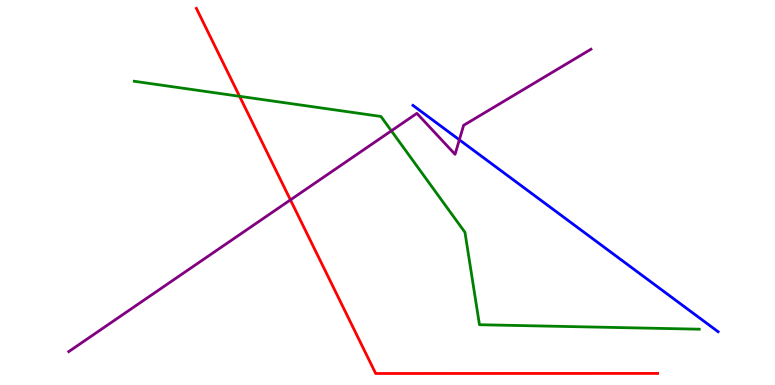[{'lines': ['blue', 'red'], 'intersections': []}, {'lines': ['green', 'red'], 'intersections': [{'x': 3.09, 'y': 7.5}]}, {'lines': ['purple', 'red'], 'intersections': [{'x': 3.75, 'y': 4.81}]}, {'lines': ['blue', 'green'], 'intersections': []}, {'lines': ['blue', 'purple'], 'intersections': [{'x': 5.93, 'y': 6.37}]}, {'lines': ['green', 'purple'], 'intersections': [{'x': 5.05, 'y': 6.6}]}]